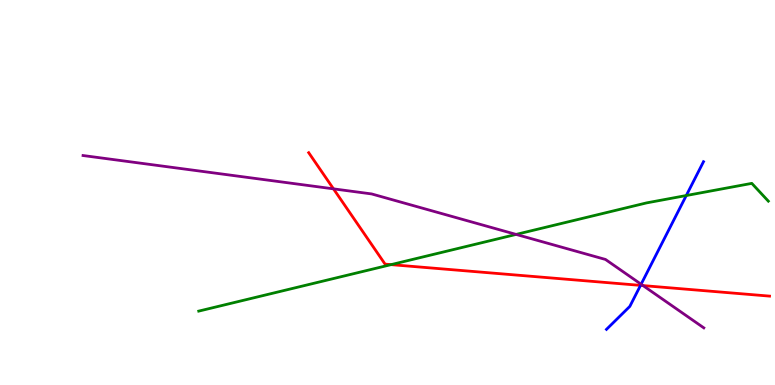[{'lines': ['blue', 'red'], 'intersections': [{'x': 8.26, 'y': 2.59}]}, {'lines': ['green', 'red'], 'intersections': [{'x': 5.05, 'y': 3.13}]}, {'lines': ['purple', 'red'], 'intersections': [{'x': 4.3, 'y': 5.09}, {'x': 8.3, 'y': 2.58}]}, {'lines': ['blue', 'green'], 'intersections': [{'x': 8.86, 'y': 4.92}]}, {'lines': ['blue', 'purple'], 'intersections': [{'x': 8.27, 'y': 2.62}]}, {'lines': ['green', 'purple'], 'intersections': [{'x': 6.66, 'y': 3.91}]}]